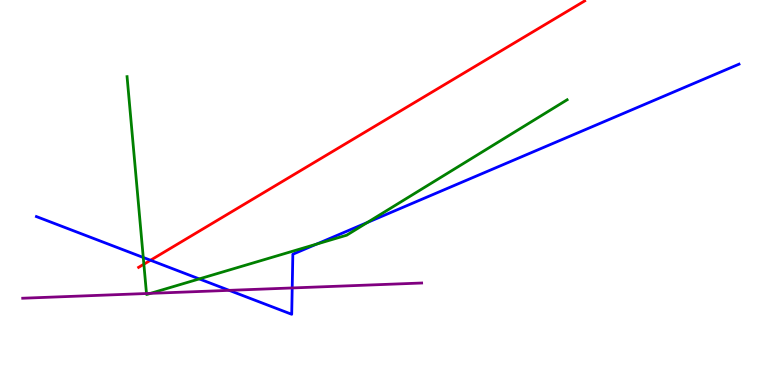[{'lines': ['blue', 'red'], 'intersections': [{'x': 1.94, 'y': 3.24}]}, {'lines': ['green', 'red'], 'intersections': [{'x': 1.86, 'y': 3.14}]}, {'lines': ['purple', 'red'], 'intersections': []}, {'lines': ['blue', 'green'], 'intersections': [{'x': 1.85, 'y': 3.31}, {'x': 2.57, 'y': 2.76}, {'x': 4.08, 'y': 3.66}, {'x': 4.74, 'y': 4.22}]}, {'lines': ['blue', 'purple'], 'intersections': [{'x': 2.96, 'y': 2.46}, {'x': 3.77, 'y': 2.52}]}, {'lines': ['green', 'purple'], 'intersections': [{'x': 1.89, 'y': 2.38}, {'x': 1.94, 'y': 2.38}]}]